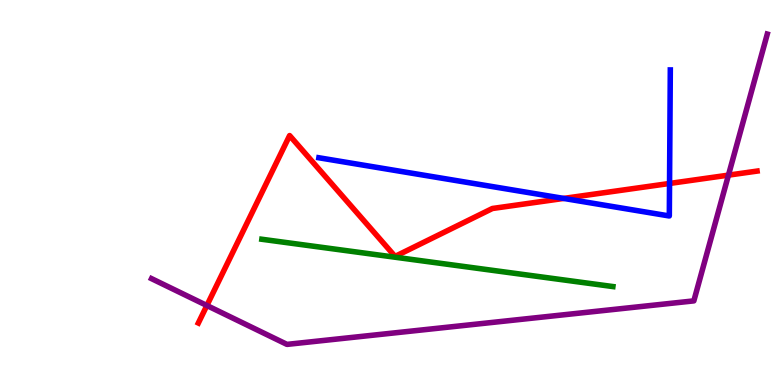[{'lines': ['blue', 'red'], 'intersections': [{'x': 7.27, 'y': 4.85}, {'x': 8.64, 'y': 5.23}]}, {'lines': ['green', 'red'], 'intersections': []}, {'lines': ['purple', 'red'], 'intersections': [{'x': 2.67, 'y': 2.06}, {'x': 9.4, 'y': 5.45}]}, {'lines': ['blue', 'green'], 'intersections': []}, {'lines': ['blue', 'purple'], 'intersections': []}, {'lines': ['green', 'purple'], 'intersections': []}]